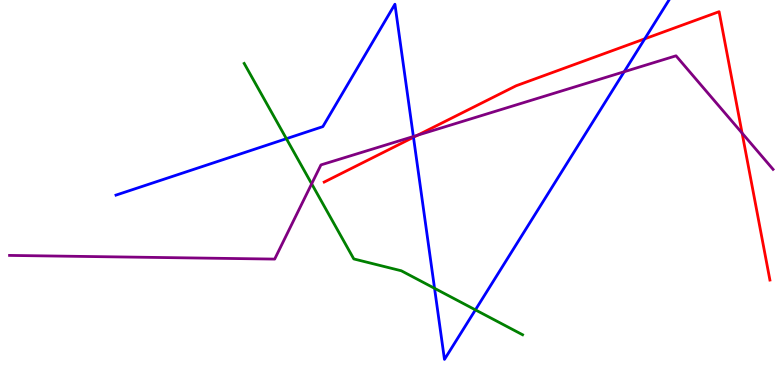[{'lines': ['blue', 'red'], 'intersections': [{'x': 5.34, 'y': 6.43}, {'x': 8.32, 'y': 8.99}]}, {'lines': ['green', 'red'], 'intersections': []}, {'lines': ['purple', 'red'], 'intersections': [{'x': 5.39, 'y': 6.49}, {'x': 9.58, 'y': 6.54}]}, {'lines': ['blue', 'green'], 'intersections': [{'x': 3.7, 'y': 6.4}, {'x': 5.61, 'y': 2.51}, {'x': 6.13, 'y': 1.95}]}, {'lines': ['blue', 'purple'], 'intersections': [{'x': 5.33, 'y': 6.45}, {'x': 8.05, 'y': 8.14}]}, {'lines': ['green', 'purple'], 'intersections': [{'x': 4.02, 'y': 5.23}]}]